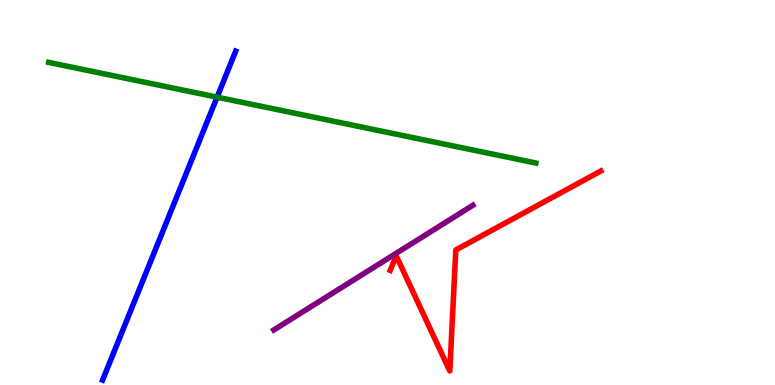[{'lines': ['blue', 'red'], 'intersections': []}, {'lines': ['green', 'red'], 'intersections': []}, {'lines': ['purple', 'red'], 'intersections': []}, {'lines': ['blue', 'green'], 'intersections': [{'x': 2.8, 'y': 7.48}]}, {'lines': ['blue', 'purple'], 'intersections': []}, {'lines': ['green', 'purple'], 'intersections': []}]